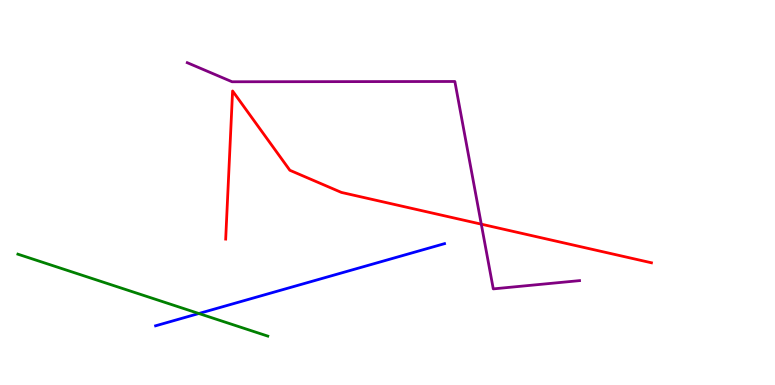[{'lines': ['blue', 'red'], 'intersections': []}, {'lines': ['green', 'red'], 'intersections': []}, {'lines': ['purple', 'red'], 'intersections': [{'x': 6.21, 'y': 4.18}]}, {'lines': ['blue', 'green'], 'intersections': [{'x': 2.57, 'y': 1.86}]}, {'lines': ['blue', 'purple'], 'intersections': []}, {'lines': ['green', 'purple'], 'intersections': []}]